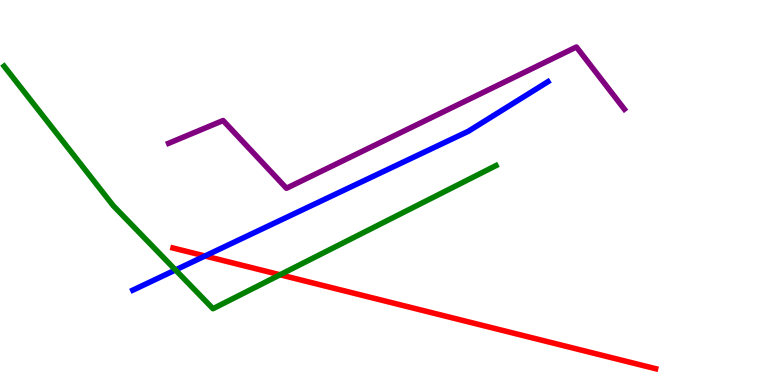[{'lines': ['blue', 'red'], 'intersections': [{'x': 2.64, 'y': 3.35}]}, {'lines': ['green', 'red'], 'intersections': [{'x': 3.61, 'y': 2.86}]}, {'lines': ['purple', 'red'], 'intersections': []}, {'lines': ['blue', 'green'], 'intersections': [{'x': 2.26, 'y': 2.99}]}, {'lines': ['blue', 'purple'], 'intersections': []}, {'lines': ['green', 'purple'], 'intersections': []}]